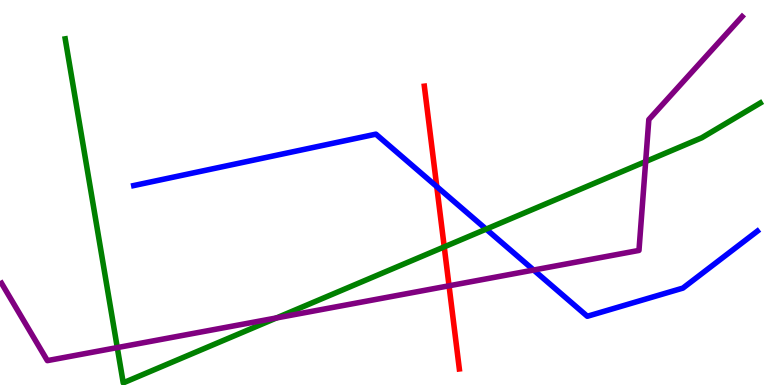[{'lines': ['blue', 'red'], 'intersections': [{'x': 5.64, 'y': 5.15}]}, {'lines': ['green', 'red'], 'intersections': [{'x': 5.73, 'y': 3.59}]}, {'lines': ['purple', 'red'], 'intersections': [{'x': 5.79, 'y': 2.58}]}, {'lines': ['blue', 'green'], 'intersections': [{'x': 6.27, 'y': 4.05}]}, {'lines': ['blue', 'purple'], 'intersections': [{'x': 6.89, 'y': 2.99}]}, {'lines': ['green', 'purple'], 'intersections': [{'x': 1.51, 'y': 0.972}, {'x': 3.57, 'y': 1.74}, {'x': 8.33, 'y': 5.8}]}]